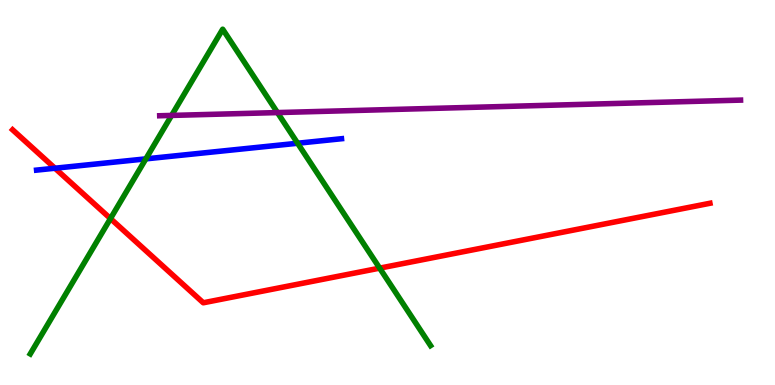[{'lines': ['blue', 'red'], 'intersections': [{'x': 0.709, 'y': 5.63}]}, {'lines': ['green', 'red'], 'intersections': [{'x': 1.43, 'y': 4.32}, {'x': 4.9, 'y': 3.04}]}, {'lines': ['purple', 'red'], 'intersections': []}, {'lines': ['blue', 'green'], 'intersections': [{'x': 1.88, 'y': 5.87}, {'x': 3.84, 'y': 6.28}]}, {'lines': ['blue', 'purple'], 'intersections': []}, {'lines': ['green', 'purple'], 'intersections': [{'x': 2.21, 'y': 7.0}, {'x': 3.58, 'y': 7.08}]}]